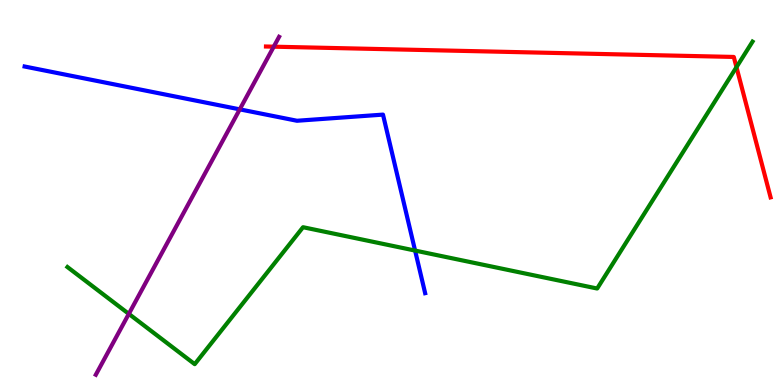[{'lines': ['blue', 'red'], 'intersections': []}, {'lines': ['green', 'red'], 'intersections': [{'x': 9.5, 'y': 8.26}]}, {'lines': ['purple', 'red'], 'intersections': [{'x': 3.53, 'y': 8.79}]}, {'lines': ['blue', 'green'], 'intersections': [{'x': 5.36, 'y': 3.49}]}, {'lines': ['blue', 'purple'], 'intersections': [{'x': 3.09, 'y': 7.16}]}, {'lines': ['green', 'purple'], 'intersections': [{'x': 1.66, 'y': 1.85}]}]